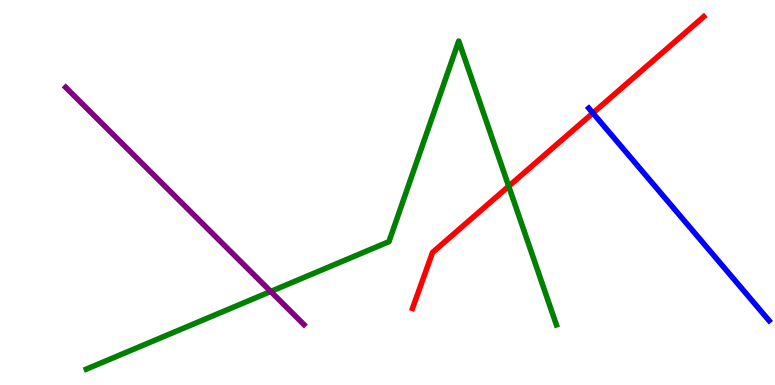[{'lines': ['blue', 'red'], 'intersections': [{'x': 7.65, 'y': 7.06}]}, {'lines': ['green', 'red'], 'intersections': [{'x': 6.56, 'y': 5.16}]}, {'lines': ['purple', 'red'], 'intersections': []}, {'lines': ['blue', 'green'], 'intersections': []}, {'lines': ['blue', 'purple'], 'intersections': []}, {'lines': ['green', 'purple'], 'intersections': [{'x': 3.49, 'y': 2.43}]}]